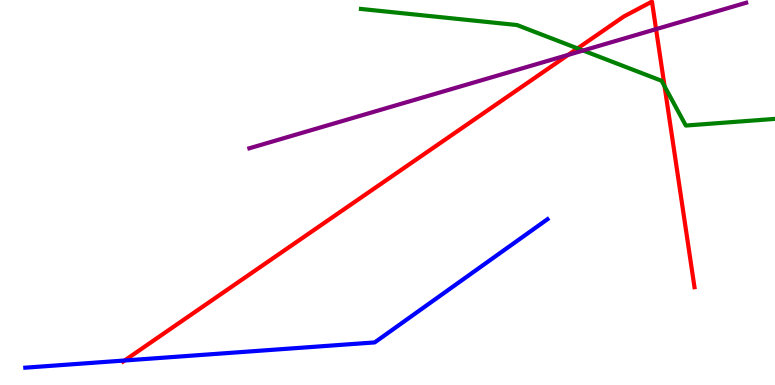[{'lines': ['blue', 'red'], 'intersections': [{'x': 1.61, 'y': 0.636}]}, {'lines': ['green', 'red'], 'intersections': [{'x': 7.45, 'y': 8.74}, {'x': 8.58, 'y': 7.76}]}, {'lines': ['purple', 'red'], 'intersections': [{'x': 7.33, 'y': 8.57}, {'x': 8.47, 'y': 9.24}]}, {'lines': ['blue', 'green'], 'intersections': []}, {'lines': ['blue', 'purple'], 'intersections': []}, {'lines': ['green', 'purple'], 'intersections': [{'x': 7.52, 'y': 8.69}]}]